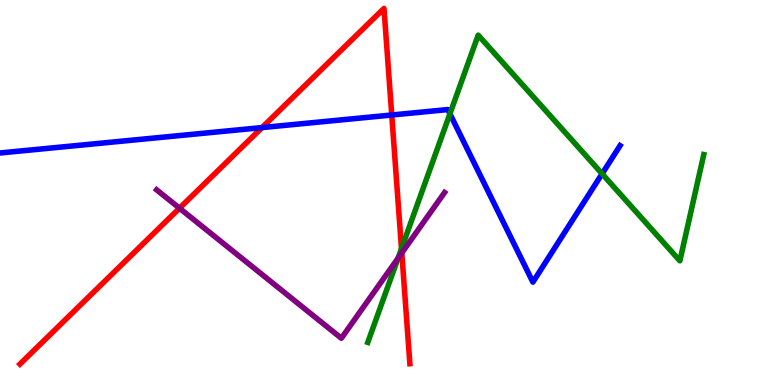[{'lines': ['blue', 'red'], 'intersections': [{'x': 3.38, 'y': 6.69}, {'x': 5.05, 'y': 7.01}]}, {'lines': ['green', 'red'], 'intersections': [{'x': 5.18, 'y': 3.54}]}, {'lines': ['purple', 'red'], 'intersections': [{'x': 2.32, 'y': 4.59}, {'x': 5.18, 'y': 3.43}]}, {'lines': ['blue', 'green'], 'intersections': [{'x': 5.81, 'y': 7.04}, {'x': 7.77, 'y': 5.49}]}, {'lines': ['blue', 'purple'], 'intersections': []}, {'lines': ['green', 'purple'], 'intersections': [{'x': 5.14, 'y': 3.29}]}]